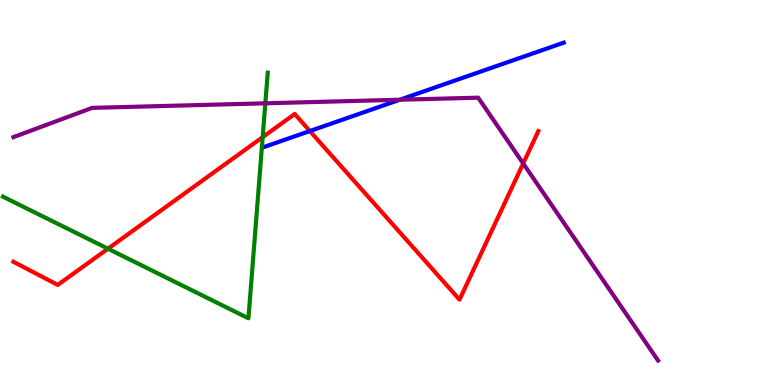[{'lines': ['blue', 'red'], 'intersections': [{'x': 4.0, 'y': 6.6}]}, {'lines': ['green', 'red'], 'intersections': [{'x': 1.39, 'y': 3.54}, {'x': 3.39, 'y': 6.44}]}, {'lines': ['purple', 'red'], 'intersections': [{'x': 6.75, 'y': 5.75}]}, {'lines': ['blue', 'green'], 'intersections': []}, {'lines': ['blue', 'purple'], 'intersections': [{'x': 5.16, 'y': 7.41}]}, {'lines': ['green', 'purple'], 'intersections': [{'x': 3.42, 'y': 7.32}]}]